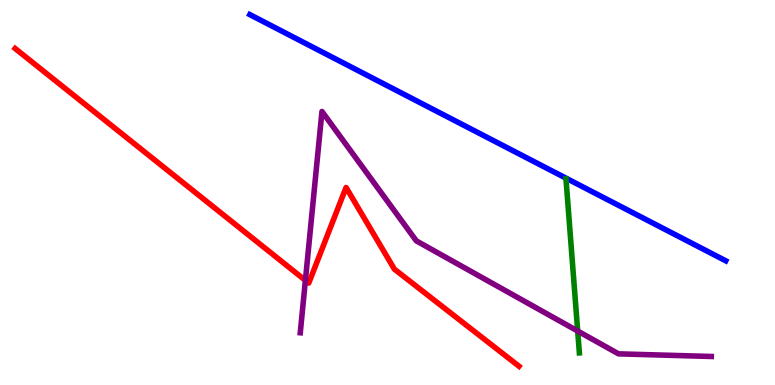[{'lines': ['blue', 'red'], 'intersections': []}, {'lines': ['green', 'red'], 'intersections': []}, {'lines': ['purple', 'red'], 'intersections': [{'x': 3.94, 'y': 2.72}]}, {'lines': ['blue', 'green'], 'intersections': []}, {'lines': ['blue', 'purple'], 'intersections': []}, {'lines': ['green', 'purple'], 'intersections': [{'x': 7.45, 'y': 1.4}]}]